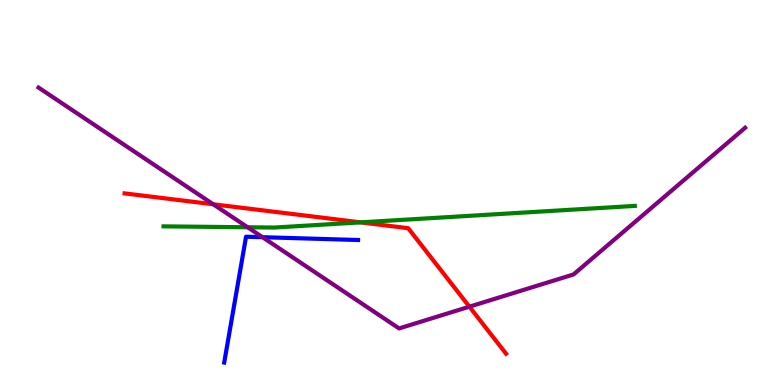[{'lines': ['blue', 'red'], 'intersections': []}, {'lines': ['green', 'red'], 'intersections': [{'x': 4.65, 'y': 4.22}]}, {'lines': ['purple', 'red'], 'intersections': [{'x': 2.75, 'y': 4.69}, {'x': 6.06, 'y': 2.03}]}, {'lines': ['blue', 'green'], 'intersections': []}, {'lines': ['blue', 'purple'], 'intersections': [{'x': 3.39, 'y': 3.84}]}, {'lines': ['green', 'purple'], 'intersections': [{'x': 3.2, 'y': 4.1}]}]